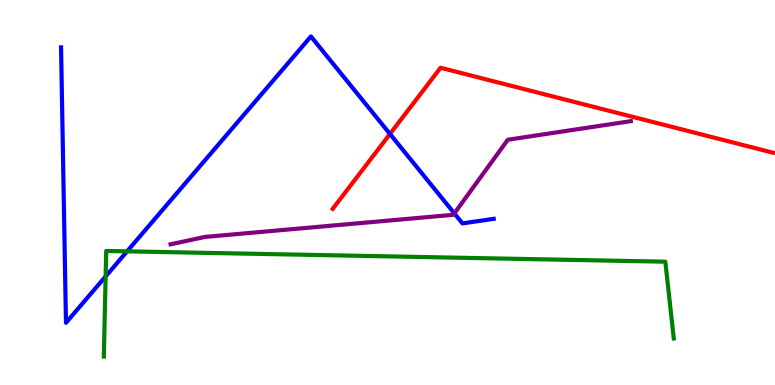[{'lines': ['blue', 'red'], 'intersections': [{'x': 5.03, 'y': 6.52}]}, {'lines': ['green', 'red'], 'intersections': []}, {'lines': ['purple', 'red'], 'intersections': []}, {'lines': ['blue', 'green'], 'intersections': [{'x': 1.36, 'y': 2.82}, {'x': 1.64, 'y': 3.47}]}, {'lines': ['blue', 'purple'], 'intersections': [{'x': 5.86, 'y': 4.46}]}, {'lines': ['green', 'purple'], 'intersections': []}]